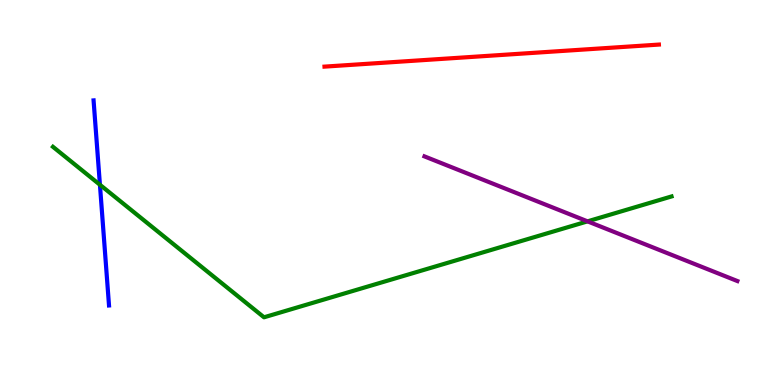[{'lines': ['blue', 'red'], 'intersections': []}, {'lines': ['green', 'red'], 'intersections': []}, {'lines': ['purple', 'red'], 'intersections': []}, {'lines': ['blue', 'green'], 'intersections': [{'x': 1.29, 'y': 5.2}]}, {'lines': ['blue', 'purple'], 'intersections': []}, {'lines': ['green', 'purple'], 'intersections': [{'x': 7.58, 'y': 4.25}]}]